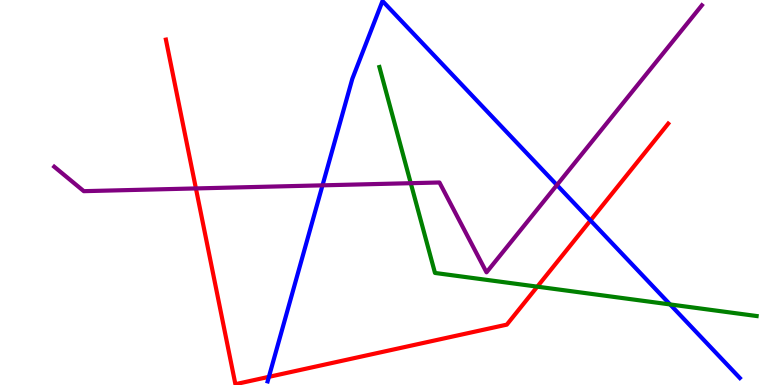[{'lines': ['blue', 'red'], 'intersections': [{'x': 3.47, 'y': 0.212}, {'x': 7.62, 'y': 4.27}]}, {'lines': ['green', 'red'], 'intersections': [{'x': 6.93, 'y': 2.55}]}, {'lines': ['purple', 'red'], 'intersections': [{'x': 2.53, 'y': 5.11}]}, {'lines': ['blue', 'green'], 'intersections': [{'x': 8.65, 'y': 2.09}]}, {'lines': ['blue', 'purple'], 'intersections': [{'x': 4.16, 'y': 5.19}, {'x': 7.19, 'y': 5.19}]}, {'lines': ['green', 'purple'], 'intersections': [{'x': 5.3, 'y': 5.24}]}]